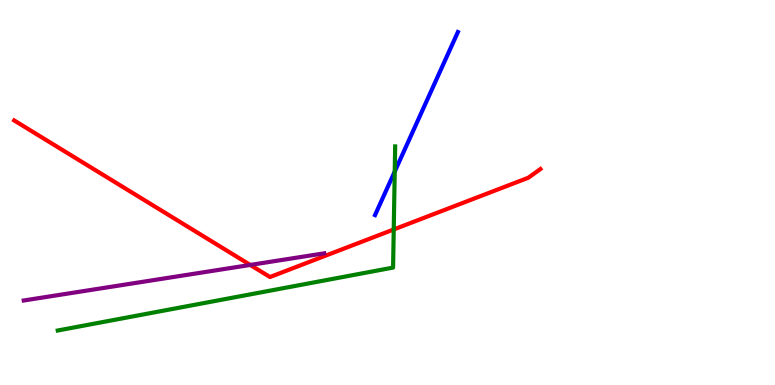[{'lines': ['blue', 'red'], 'intersections': []}, {'lines': ['green', 'red'], 'intersections': [{'x': 5.08, 'y': 4.04}]}, {'lines': ['purple', 'red'], 'intersections': [{'x': 3.23, 'y': 3.12}]}, {'lines': ['blue', 'green'], 'intersections': [{'x': 5.09, 'y': 5.54}]}, {'lines': ['blue', 'purple'], 'intersections': []}, {'lines': ['green', 'purple'], 'intersections': []}]